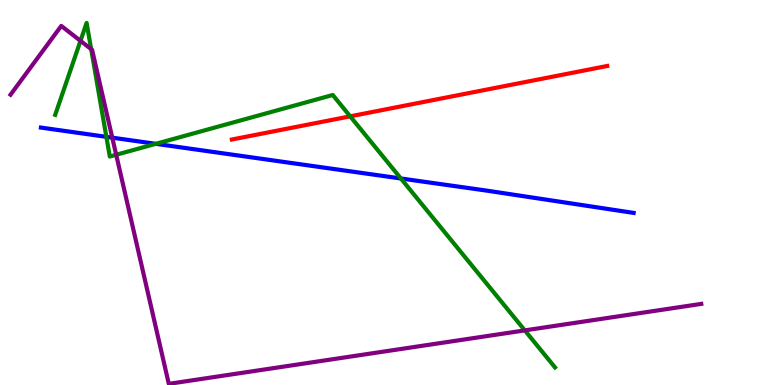[{'lines': ['blue', 'red'], 'intersections': []}, {'lines': ['green', 'red'], 'intersections': [{'x': 4.52, 'y': 6.98}]}, {'lines': ['purple', 'red'], 'intersections': []}, {'lines': ['blue', 'green'], 'intersections': [{'x': 1.37, 'y': 6.45}, {'x': 2.01, 'y': 6.26}, {'x': 5.17, 'y': 5.36}]}, {'lines': ['blue', 'purple'], 'intersections': [{'x': 1.45, 'y': 6.42}]}, {'lines': ['green', 'purple'], 'intersections': [{'x': 1.04, 'y': 8.94}, {'x': 1.18, 'y': 8.72}, {'x': 1.5, 'y': 5.98}, {'x': 6.77, 'y': 1.42}]}]